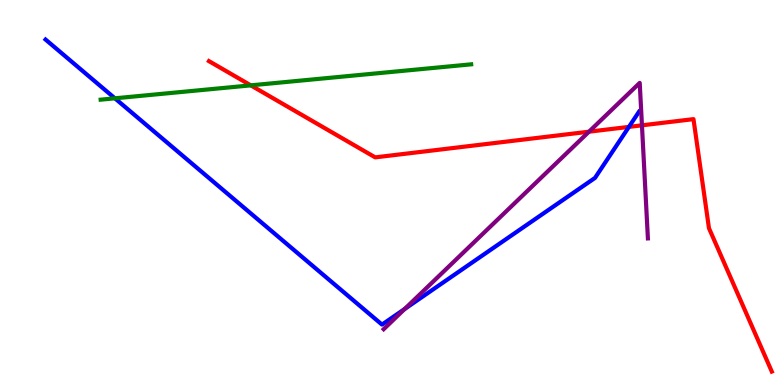[{'lines': ['blue', 'red'], 'intersections': [{'x': 8.12, 'y': 6.7}]}, {'lines': ['green', 'red'], 'intersections': [{'x': 3.24, 'y': 7.78}]}, {'lines': ['purple', 'red'], 'intersections': [{'x': 7.6, 'y': 6.58}, {'x': 8.28, 'y': 6.74}]}, {'lines': ['blue', 'green'], 'intersections': [{'x': 1.48, 'y': 7.45}]}, {'lines': ['blue', 'purple'], 'intersections': [{'x': 5.22, 'y': 1.97}]}, {'lines': ['green', 'purple'], 'intersections': []}]